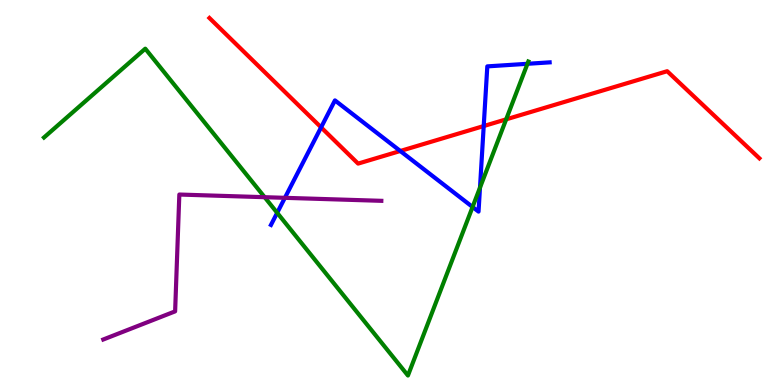[{'lines': ['blue', 'red'], 'intersections': [{'x': 4.14, 'y': 6.69}, {'x': 5.16, 'y': 6.08}, {'x': 6.24, 'y': 6.73}]}, {'lines': ['green', 'red'], 'intersections': [{'x': 6.53, 'y': 6.9}]}, {'lines': ['purple', 'red'], 'intersections': []}, {'lines': ['blue', 'green'], 'intersections': [{'x': 3.58, 'y': 4.47}, {'x': 6.1, 'y': 4.62}, {'x': 6.19, 'y': 5.13}, {'x': 6.81, 'y': 8.34}]}, {'lines': ['blue', 'purple'], 'intersections': [{'x': 3.68, 'y': 4.86}]}, {'lines': ['green', 'purple'], 'intersections': [{'x': 3.41, 'y': 4.88}]}]